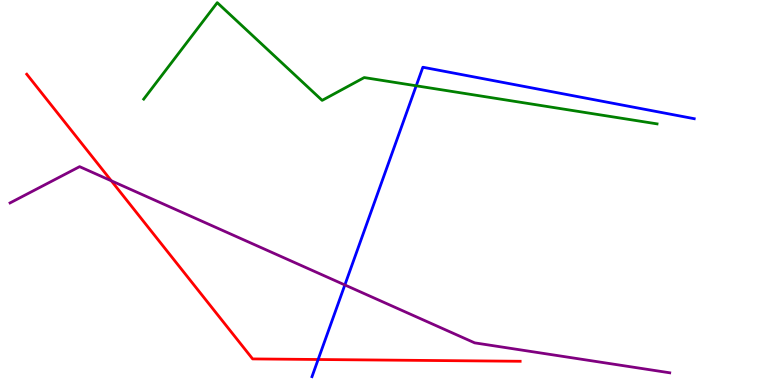[{'lines': ['blue', 'red'], 'intersections': [{'x': 4.11, 'y': 0.662}]}, {'lines': ['green', 'red'], 'intersections': []}, {'lines': ['purple', 'red'], 'intersections': [{'x': 1.44, 'y': 5.3}]}, {'lines': ['blue', 'green'], 'intersections': [{'x': 5.37, 'y': 7.77}]}, {'lines': ['blue', 'purple'], 'intersections': [{'x': 4.45, 'y': 2.6}]}, {'lines': ['green', 'purple'], 'intersections': []}]